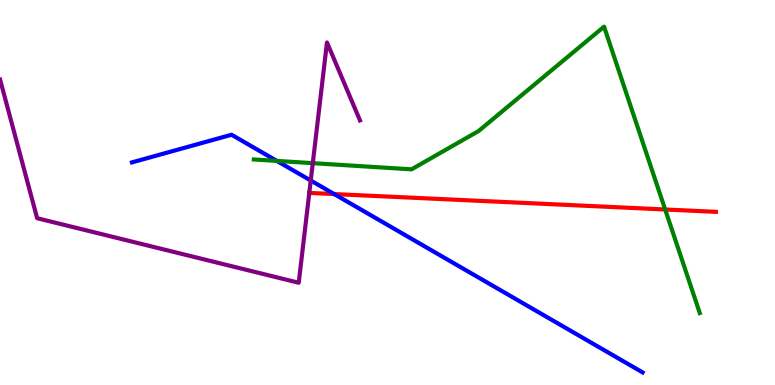[{'lines': ['blue', 'red'], 'intersections': [{'x': 4.31, 'y': 4.96}]}, {'lines': ['green', 'red'], 'intersections': [{'x': 8.58, 'y': 4.56}]}, {'lines': ['purple', 'red'], 'intersections': [{'x': 3.99, 'y': 4.99}]}, {'lines': ['blue', 'green'], 'intersections': [{'x': 3.57, 'y': 5.82}]}, {'lines': ['blue', 'purple'], 'intersections': [{'x': 4.01, 'y': 5.31}]}, {'lines': ['green', 'purple'], 'intersections': [{'x': 4.04, 'y': 5.76}]}]